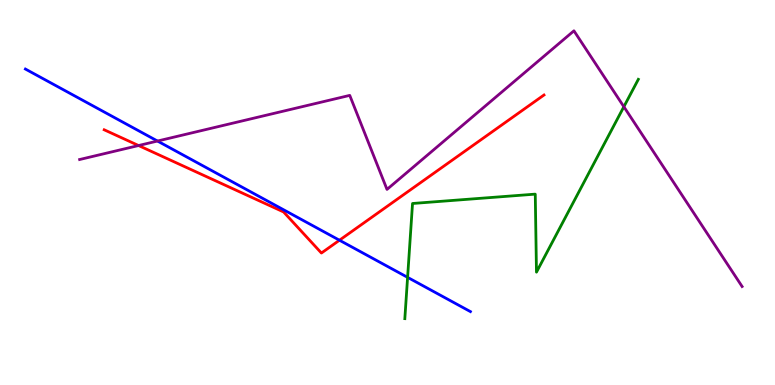[{'lines': ['blue', 'red'], 'intersections': [{'x': 4.38, 'y': 3.76}]}, {'lines': ['green', 'red'], 'intersections': []}, {'lines': ['purple', 'red'], 'intersections': [{'x': 1.79, 'y': 6.22}]}, {'lines': ['blue', 'green'], 'intersections': [{'x': 5.26, 'y': 2.8}]}, {'lines': ['blue', 'purple'], 'intersections': [{'x': 2.03, 'y': 6.34}]}, {'lines': ['green', 'purple'], 'intersections': [{'x': 8.05, 'y': 7.23}]}]